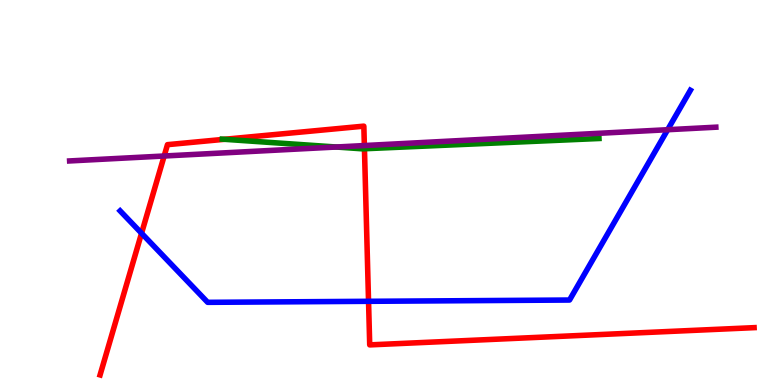[{'lines': ['blue', 'red'], 'intersections': [{'x': 1.83, 'y': 3.94}, {'x': 4.76, 'y': 2.17}]}, {'lines': ['green', 'red'], 'intersections': [{'x': 2.9, 'y': 6.38}, {'x': 4.7, 'y': 6.14}]}, {'lines': ['purple', 'red'], 'intersections': [{'x': 2.12, 'y': 5.95}, {'x': 4.7, 'y': 6.22}]}, {'lines': ['blue', 'green'], 'intersections': []}, {'lines': ['blue', 'purple'], 'intersections': [{'x': 8.62, 'y': 6.63}]}, {'lines': ['green', 'purple'], 'intersections': [{'x': 4.34, 'y': 6.18}]}]